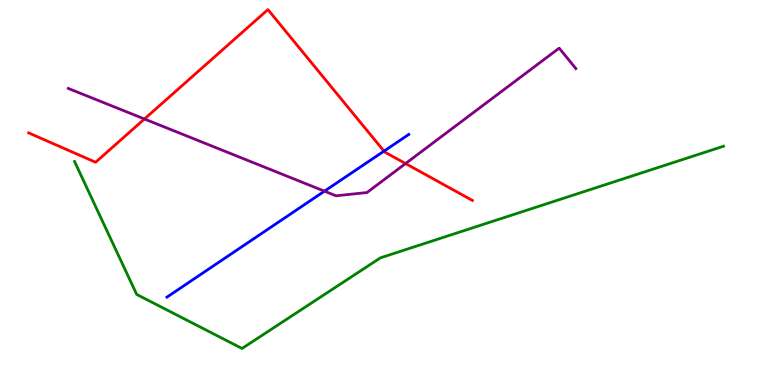[{'lines': ['blue', 'red'], 'intersections': [{'x': 4.95, 'y': 6.07}]}, {'lines': ['green', 'red'], 'intersections': []}, {'lines': ['purple', 'red'], 'intersections': [{'x': 1.86, 'y': 6.91}, {'x': 5.23, 'y': 5.75}]}, {'lines': ['blue', 'green'], 'intersections': []}, {'lines': ['blue', 'purple'], 'intersections': [{'x': 4.19, 'y': 5.03}]}, {'lines': ['green', 'purple'], 'intersections': []}]